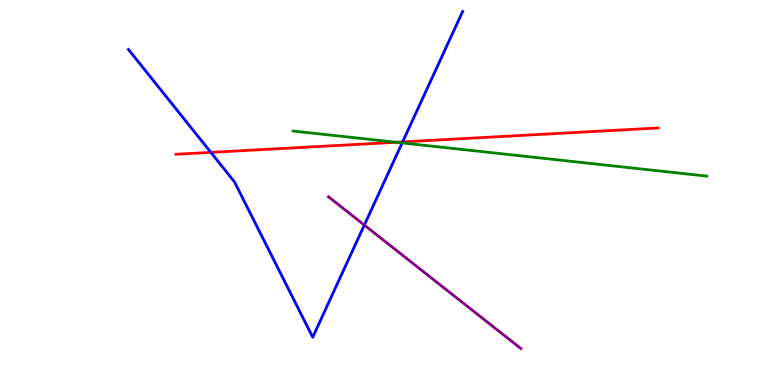[{'lines': ['blue', 'red'], 'intersections': [{'x': 2.72, 'y': 6.04}, {'x': 5.2, 'y': 6.31}]}, {'lines': ['green', 'red'], 'intersections': [{'x': 5.11, 'y': 6.3}]}, {'lines': ['purple', 'red'], 'intersections': []}, {'lines': ['blue', 'green'], 'intersections': [{'x': 5.19, 'y': 6.29}]}, {'lines': ['blue', 'purple'], 'intersections': [{'x': 4.7, 'y': 4.15}]}, {'lines': ['green', 'purple'], 'intersections': []}]